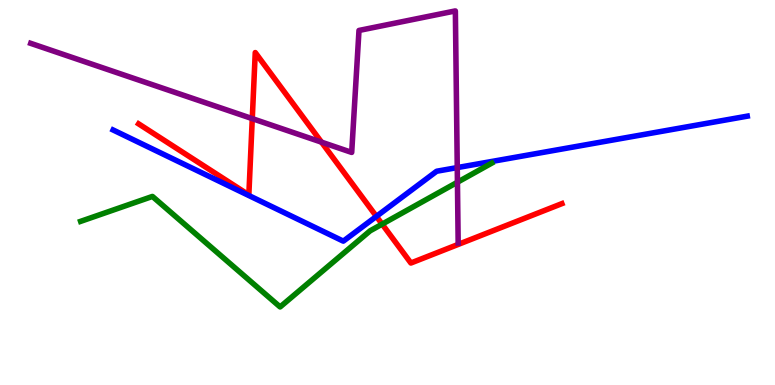[{'lines': ['blue', 'red'], 'intersections': [{'x': 4.86, 'y': 4.38}]}, {'lines': ['green', 'red'], 'intersections': [{'x': 4.93, 'y': 4.18}]}, {'lines': ['purple', 'red'], 'intersections': [{'x': 3.26, 'y': 6.92}, {'x': 4.15, 'y': 6.31}]}, {'lines': ['blue', 'green'], 'intersections': []}, {'lines': ['blue', 'purple'], 'intersections': [{'x': 5.9, 'y': 5.65}]}, {'lines': ['green', 'purple'], 'intersections': [{'x': 5.9, 'y': 5.27}]}]